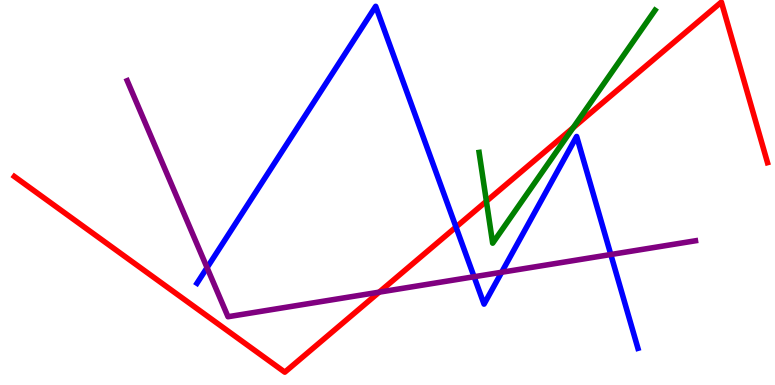[{'lines': ['blue', 'red'], 'intersections': [{'x': 5.88, 'y': 4.1}]}, {'lines': ['green', 'red'], 'intersections': [{'x': 6.28, 'y': 4.77}, {'x': 7.4, 'y': 6.68}]}, {'lines': ['purple', 'red'], 'intersections': [{'x': 4.89, 'y': 2.41}]}, {'lines': ['blue', 'green'], 'intersections': []}, {'lines': ['blue', 'purple'], 'intersections': [{'x': 2.67, 'y': 3.05}, {'x': 6.12, 'y': 2.81}, {'x': 6.47, 'y': 2.93}, {'x': 7.88, 'y': 3.39}]}, {'lines': ['green', 'purple'], 'intersections': []}]